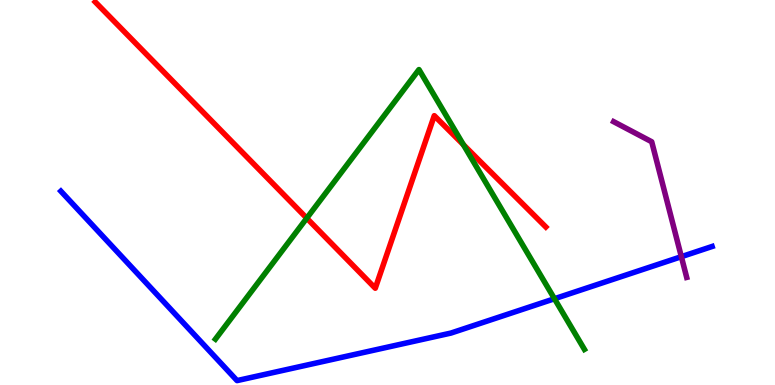[{'lines': ['blue', 'red'], 'intersections': []}, {'lines': ['green', 'red'], 'intersections': [{'x': 3.96, 'y': 4.33}, {'x': 5.98, 'y': 6.24}]}, {'lines': ['purple', 'red'], 'intersections': []}, {'lines': ['blue', 'green'], 'intersections': [{'x': 7.15, 'y': 2.24}]}, {'lines': ['blue', 'purple'], 'intersections': [{'x': 8.79, 'y': 3.33}]}, {'lines': ['green', 'purple'], 'intersections': []}]